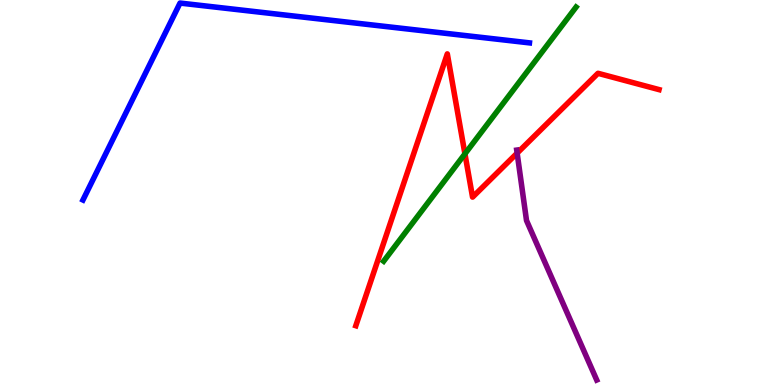[{'lines': ['blue', 'red'], 'intersections': []}, {'lines': ['green', 'red'], 'intersections': [{'x': 6.0, 'y': 6.0}]}, {'lines': ['purple', 'red'], 'intersections': [{'x': 6.67, 'y': 6.02}]}, {'lines': ['blue', 'green'], 'intersections': []}, {'lines': ['blue', 'purple'], 'intersections': []}, {'lines': ['green', 'purple'], 'intersections': []}]